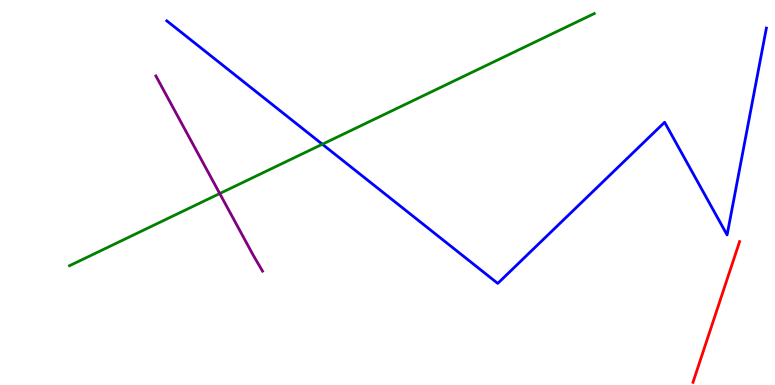[{'lines': ['blue', 'red'], 'intersections': []}, {'lines': ['green', 'red'], 'intersections': []}, {'lines': ['purple', 'red'], 'intersections': []}, {'lines': ['blue', 'green'], 'intersections': [{'x': 4.16, 'y': 6.25}]}, {'lines': ['blue', 'purple'], 'intersections': []}, {'lines': ['green', 'purple'], 'intersections': [{'x': 2.84, 'y': 4.97}]}]